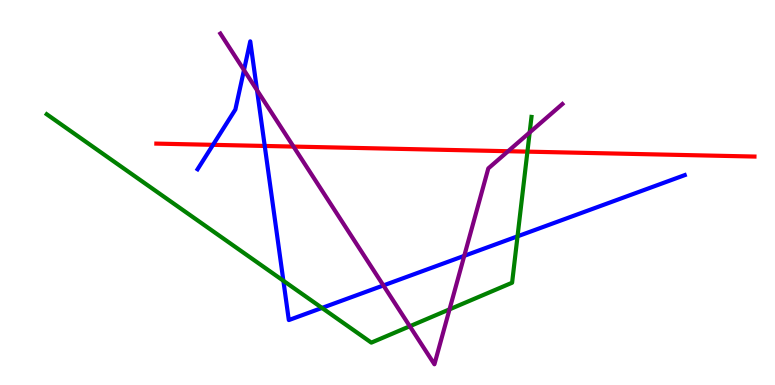[{'lines': ['blue', 'red'], 'intersections': [{'x': 2.75, 'y': 6.24}, {'x': 3.42, 'y': 6.21}]}, {'lines': ['green', 'red'], 'intersections': [{'x': 6.81, 'y': 6.06}]}, {'lines': ['purple', 'red'], 'intersections': [{'x': 3.79, 'y': 6.19}, {'x': 6.56, 'y': 6.07}]}, {'lines': ['blue', 'green'], 'intersections': [{'x': 3.66, 'y': 2.71}, {'x': 4.15, 'y': 2.0}, {'x': 6.68, 'y': 3.86}]}, {'lines': ['blue', 'purple'], 'intersections': [{'x': 3.15, 'y': 8.18}, {'x': 3.32, 'y': 7.66}, {'x': 4.95, 'y': 2.59}, {'x': 5.99, 'y': 3.35}]}, {'lines': ['green', 'purple'], 'intersections': [{'x': 5.29, 'y': 1.53}, {'x': 5.8, 'y': 1.97}, {'x': 6.83, 'y': 6.56}]}]